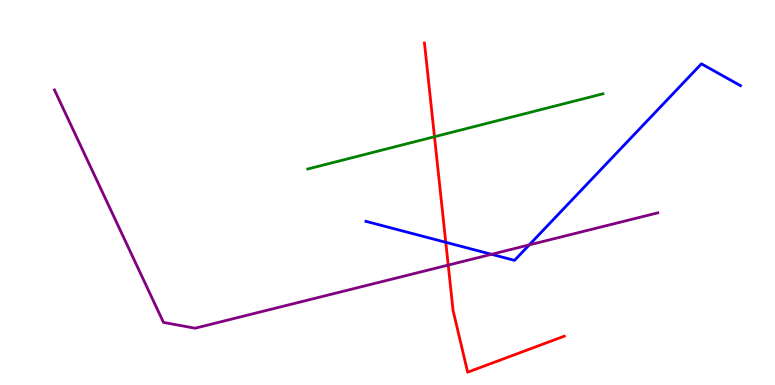[{'lines': ['blue', 'red'], 'intersections': [{'x': 5.75, 'y': 3.71}]}, {'lines': ['green', 'red'], 'intersections': [{'x': 5.61, 'y': 6.45}]}, {'lines': ['purple', 'red'], 'intersections': [{'x': 5.78, 'y': 3.11}]}, {'lines': ['blue', 'green'], 'intersections': []}, {'lines': ['blue', 'purple'], 'intersections': [{'x': 6.34, 'y': 3.39}, {'x': 6.83, 'y': 3.64}]}, {'lines': ['green', 'purple'], 'intersections': []}]